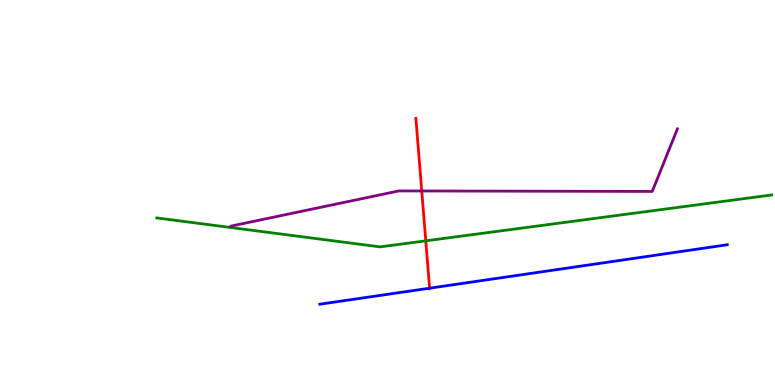[{'lines': ['blue', 'red'], 'intersections': [{'x': 5.54, 'y': 2.51}]}, {'lines': ['green', 'red'], 'intersections': [{'x': 5.49, 'y': 3.74}]}, {'lines': ['purple', 'red'], 'intersections': [{'x': 5.44, 'y': 5.04}]}, {'lines': ['blue', 'green'], 'intersections': []}, {'lines': ['blue', 'purple'], 'intersections': []}, {'lines': ['green', 'purple'], 'intersections': []}]